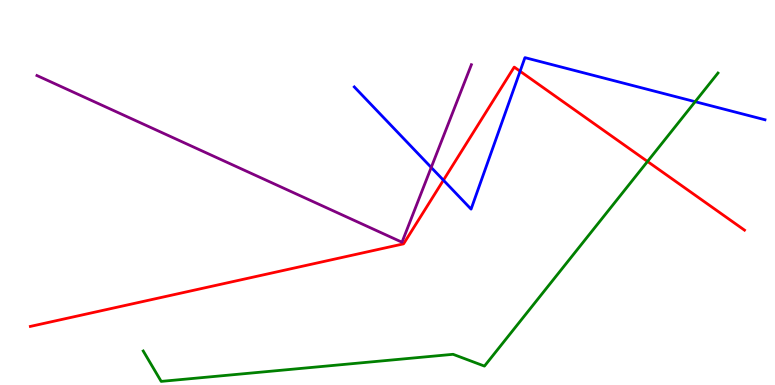[{'lines': ['blue', 'red'], 'intersections': [{'x': 5.72, 'y': 5.32}, {'x': 6.71, 'y': 8.15}]}, {'lines': ['green', 'red'], 'intersections': [{'x': 8.36, 'y': 5.81}]}, {'lines': ['purple', 'red'], 'intersections': []}, {'lines': ['blue', 'green'], 'intersections': [{'x': 8.97, 'y': 7.36}]}, {'lines': ['blue', 'purple'], 'intersections': [{'x': 5.56, 'y': 5.65}]}, {'lines': ['green', 'purple'], 'intersections': []}]